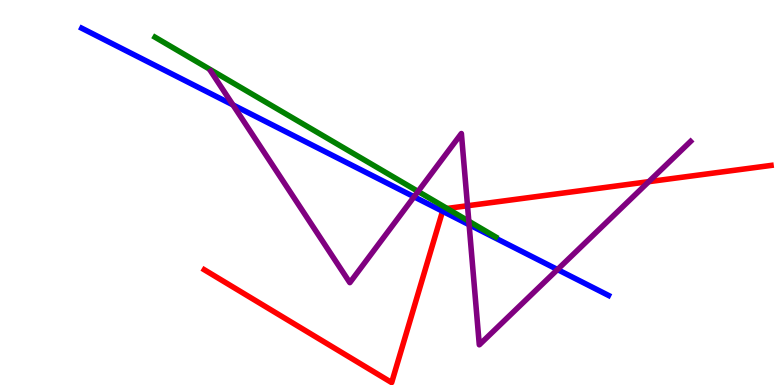[{'lines': ['blue', 'red'], 'intersections': [{'x': 5.71, 'y': 4.51}]}, {'lines': ['green', 'red'], 'intersections': [{'x': 5.77, 'y': 4.59}]}, {'lines': ['purple', 'red'], 'intersections': [{'x': 6.03, 'y': 4.66}, {'x': 8.37, 'y': 5.28}]}, {'lines': ['blue', 'green'], 'intersections': []}, {'lines': ['blue', 'purple'], 'intersections': [{'x': 3.01, 'y': 7.27}, {'x': 5.34, 'y': 4.89}, {'x': 6.05, 'y': 4.16}, {'x': 7.19, 'y': 3.0}]}, {'lines': ['green', 'purple'], 'intersections': [{'x': 5.39, 'y': 5.03}, {'x': 6.05, 'y': 4.25}]}]